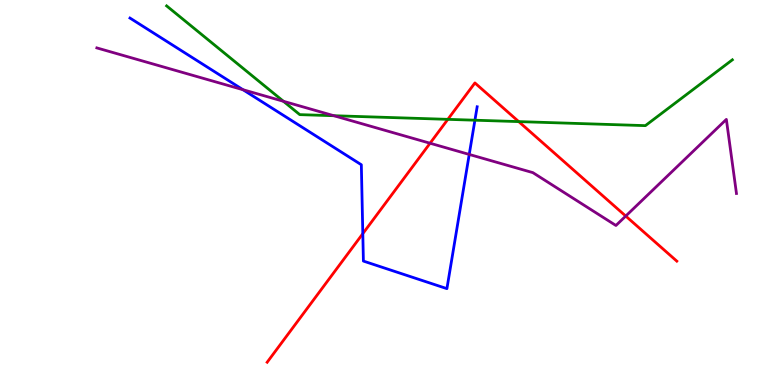[{'lines': ['blue', 'red'], 'intersections': [{'x': 4.68, 'y': 3.93}]}, {'lines': ['green', 'red'], 'intersections': [{'x': 5.78, 'y': 6.9}, {'x': 6.69, 'y': 6.84}]}, {'lines': ['purple', 'red'], 'intersections': [{'x': 5.55, 'y': 6.28}, {'x': 8.07, 'y': 4.39}]}, {'lines': ['blue', 'green'], 'intersections': [{'x': 6.13, 'y': 6.88}]}, {'lines': ['blue', 'purple'], 'intersections': [{'x': 3.14, 'y': 7.67}, {'x': 6.05, 'y': 5.99}]}, {'lines': ['green', 'purple'], 'intersections': [{'x': 3.66, 'y': 7.37}, {'x': 4.31, 'y': 6.99}]}]